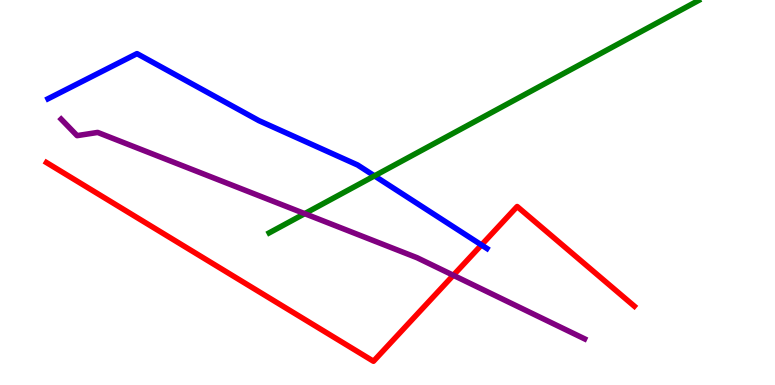[{'lines': ['blue', 'red'], 'intersections': [{'x': 6.21, 'y': 3.64}]}, {'lines': ['green', 'red'], 'intersections': []}, {'lines': ['purple', 'red'], 'intersections': [{'x': 5.85, 'y': 2.85}]}, {'lines': ['blue', 'green'], 'intersections': [{'x': 4.83, 'y': 5.43}]}, {'lines': ['blue', 'purple'], 'intersections': []}, {'lines': ['green', 'purple'], 'intersections': [{'x': 3.93, 'y': 4.45}]}]